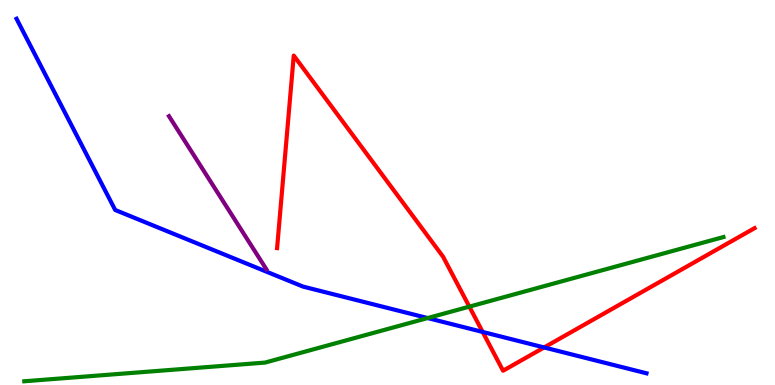[{'lines': ['blue', 'red'], 'intersections': [{'x': 6.23, 'y': 1.38}, {'x': 7.02, 'y': 0.975}]}, {'lines': ['green', 'red'], 'intersections': [{'x': 6.06, 'y': 2.04}]}, {'lines': ['purple', 'red'], 'intersections': []}, {'lines': ['blue', 'green'], 'intersections': [{'x': 5.52, 'y': 1.74}]}, {'lines': ['blue', 'purple'], 'intersections': []}, {'lines': ['green', 'purple'], 'intersections': []}]